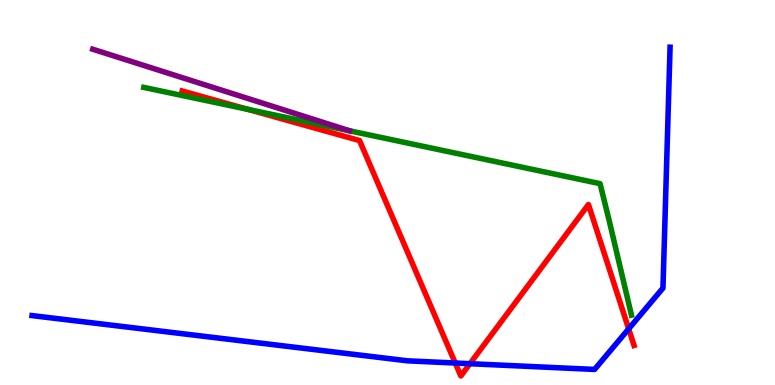[{'lines': ['blue', 'red'], 'intersections': [{'x': 5.87, 'y': 0.571}, {'x': 6.06, 'y': 0.553}, {'x': 8.11, 'y': 1.46}]}, {'lines': ['green', 'red'], 'intersections': [{'x': 3.2, 'y': 7.16}]}, {'lines': ['purple', 'red'], 'intersections': []}, {'lines': ['blue', 'green'], 'intersections': []}, {'lines': ['blue', 'purple'], 'intersections': []}, {'lines': ['green', 'purple'], 'intersections': []}]